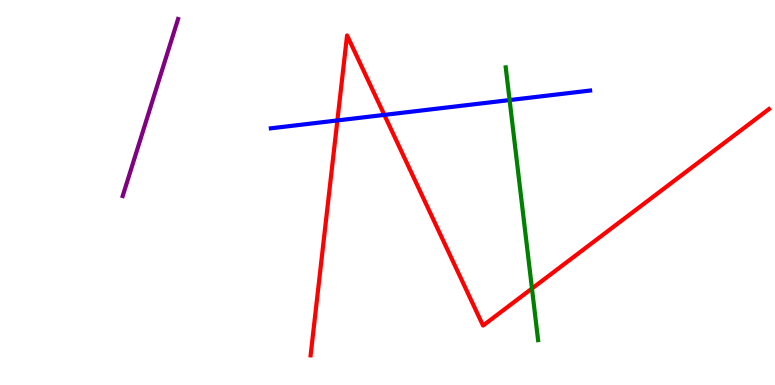[{'lines': ['blue', 'red'], 'intersections': [{'x': 4.35, 'y': 6.87}, {'x': 4.96, 'y': 7.02}]}, {'lines': ['green', 'red'], 'intersections': [{'x': 6.86, 'y': 2.51}]}, {'lines': ['purple', 'red'], 'intersections': []}, {'lines': ['blue', 'green'], 'intersections': [{'x': 6.58, 'y': 7.4}]}, {'lines': ['blue', 'purple'], 'intersections': []}, {'lines': ['green', 'purple'], 'intersections': []}]